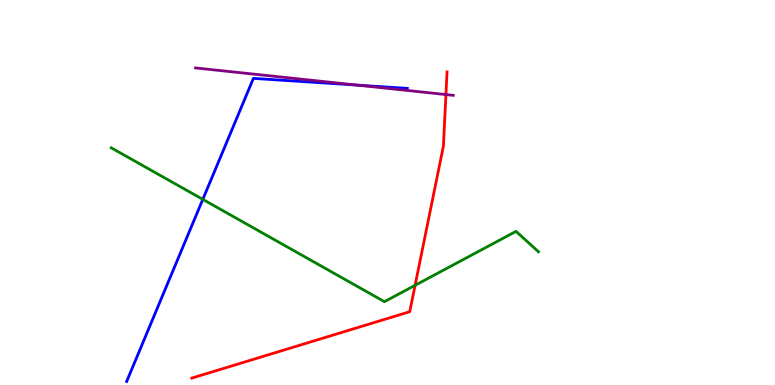[{'lines': ['blue', 'red'], 'intersections': []}, {'lines': ['green', 'red'], 'intersections': [{'x': 5.36, 'y': 2.59}]}, {'lines': ['purple', 'red'], 'intersections': [{'x': 5.75, 'y': 7.54}]}, {'lines': ['blue', 'green'], 'intersections': [{'x': 2.62, 'y': 4.82}]}, {'lines': ['blue', 'purple'], 'intersections': [{'x': 4.61, 'y': 7.79}]}, {'lines': ['green', 'purple'], 'intersections': []}]